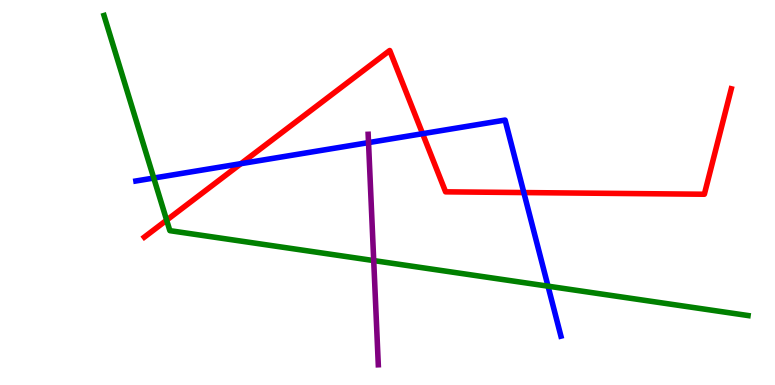[{'lines': ['blue', 'red'], 'intersections': [{'x': 3.11, 'y': 5.75}, {'x': 5.45, 'y': 6.53}, {'x': 6.76, 'y': 5.0}]}, {'lines': ['green', 'red'], 'intersections': [{'x': 2.15, 'y': 4.28}]}, {'lines': ['purple', 'red'], 'intersections': []}, {'lines': ['blue', 'green'], 'intersections': [{'x': 1.98, 'y': 5.38}, {'x': 7.07, 'y': 2.57}]}, {'lines': ['blue', 'purple'], 'intersections': [{'x': 4.76, 'y': 6.3}]}, {'lines': ['green', 'purple'], 'intersections': [{'x': 4.82, 'y': 3.23}]}]